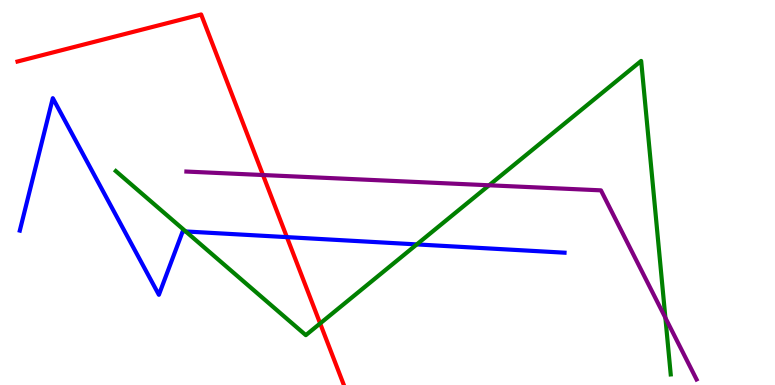[{'lines': ['blue', 'red'], 'intersections': [{'x': 3.7, 'y': 3.84}]}, {'lines': ['green', 'red'], 'intersections': [{'x': 4.13, 'y': 1.6}]}, {'lines': ['purple', 'red'], 'intersections': [{'x': 3.39, 'y': 5.45}]}, {'lines': ['blue', 'green'], 'intersections': [{'x': 2.4, 'y': 3.99}, {'x': 5.38, 'y': 3.65}]}, {'lines': ['blue', 'purple'], 'intersections': []}, {'lines': ['green', 'purple'], 'intersections': [{'x': 6.31, 'y': 5.19}, {'x': 8.59, 'y': 1.75}]}]